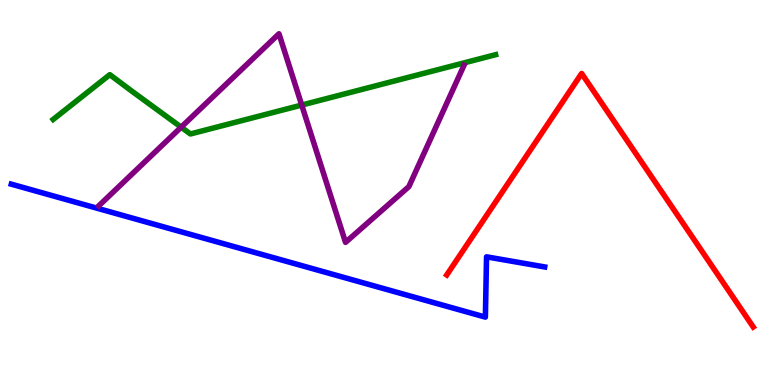[{'lines': ['blue', 'red'], 'intersections': []}, {'lines': ['green', 'red'], 'intersections': []}, {'lines': ['purple', 'red'], 'intersections': []}, {'lines': ['blue', 'green'], 'intersections': []}, {'lines': ['blue', 'purple'], 'intersections': []}, {'lines': ['green', 'purple'], 'intersections': [{'x': 2.34, 'y': 6.7}, {'x': 3.89, 'y': 7.27}]}]